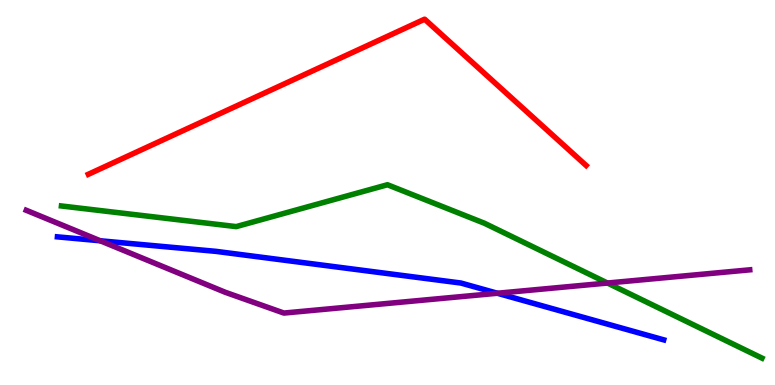[{'lines': ['blue', 'red'], 'intersections': []}, {'lines': ['green', 'red'], 'intersections': []}, {'lines': ['purple', 'red'], 'intersections': []}, {'lines': ['blue', 'green'], 'intersections': []}, {'lines': ['blue', 'purple'], 'intersections': [{'x': 1.29, 'y': 3.75}, {'x': 6.42, 'y': 2.38}]}, {'lines': ['green', 'purple'], 'intersections': [{'x': 7.84, 'y': 2.65}]}]